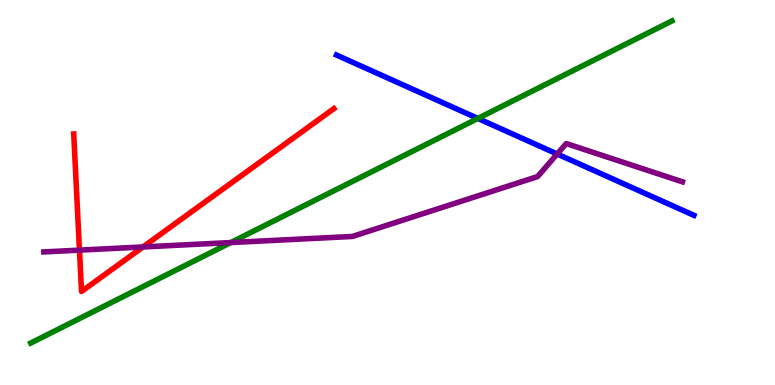[{'lines': ['blue', 'red'], 'intersections': []}, {'lines': ['green', 'red'], 'intersections': []}, {'lines': ['purple', 'red'], 'intersections': [{'x': 1.03, 'y': 3.5}, {'x': 1.84, 'y': 3.59}]}, {'lines': ['blue', 'green'], 'intersections': [{'x': 6.17, 'y': 6.92}]}, {'lines': ['blue', 'purple'], 'intersections': [{'x': 7.19, 'y': 6.0}]}, {'lines': ['green', 'purple'], 'intersections': [{'x': 2.98, 'y': 3.7}]}]